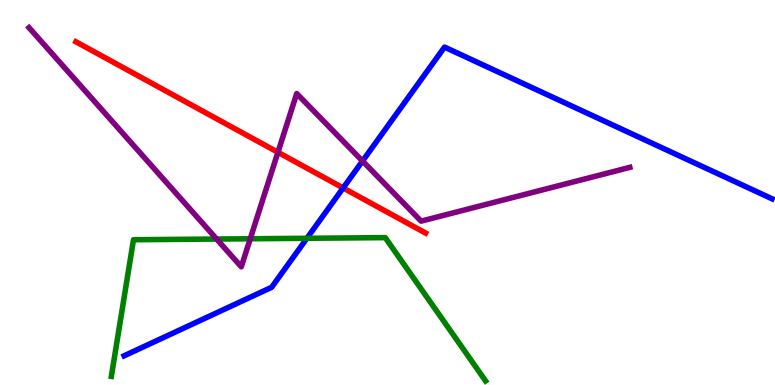[{'lines': ['blue', 'red'], 'intersections': [{'x': 4.43, 'y': 5.12}]}, {'lines': ['green', 'red'], 'intersections': []}, {'lines': ['purple', 'red'], 'intersections': [{'x': 3.59, 'y': 6.04}]}, {'lines': ['blue', 'green'], 'intersections': [{'x': 3.96, 'y': 3.81}]}, {'lines': ['blue', 'purple'], 'intersections': [{'x': 4.68, 'y': 5.82}]}, {'lines': ['green', 'purple'], 'intersections': [{'x': 2.8, 'y': 3.79}, {'x': 3.23, 'y': 3.8}]}]